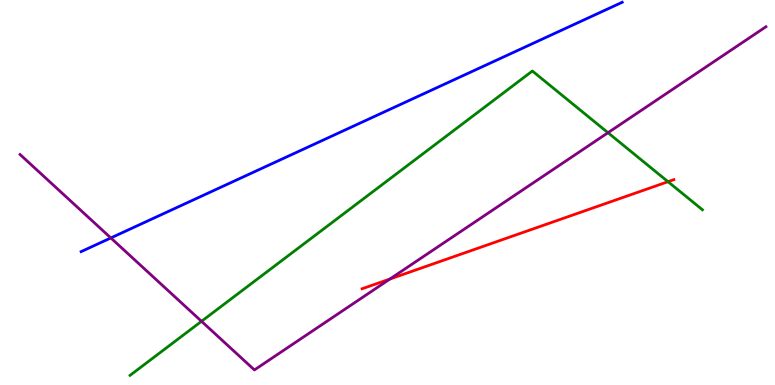[{'lines': ['blue', 'red'], 'intersections': []}, {'lines': ['green', 'red'], 'intersections': [{'x': 8.62, 'y': 5.28}]}, {'lines': ['purple', 'red'], 'intersections': [{'x': 5.03, 'y': 2.75}]}, {'lines': ['blue', 'green'], 'intersections': []}, {'lines': ['blue', 'purple'], 'intersections': [{'x': 1.43, 'y': 3.82}]}, {'lines': ['green', 'purple'], 'intersections': [{'x': 2.6, 'y': 1.65}, {'x': 7.85, 'y': 6.55}]}]